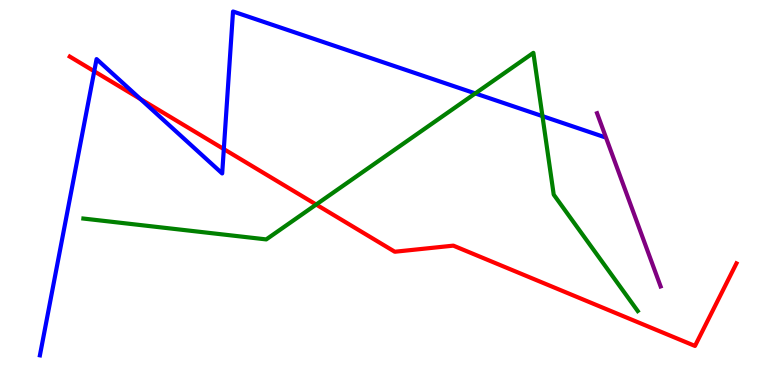[{'lines': ['blue', 'red'], 'intersections': [{'x': 1.22, 'y': 8.15}, {'x': 1.81, 'y': 7.43}, {'x': 2.89, 'y': 6.13}]}, {'lines': ['green', 'red'], 'intersections': [{'x': 4.08, 'y': 4.69}]}, {'lines': ['purple', 'red'], 'intersections': []}, {'lines': ['blue', 'green'], 'intersections': [{'x': 6.13, 'y': 7.57}, {'x': 7.0, 'y': 6.98}]}, {'lines': ['blue', 'purple'], 'intersections': []}, {'lines': ['green', 'purple'], 'intersections': []}]